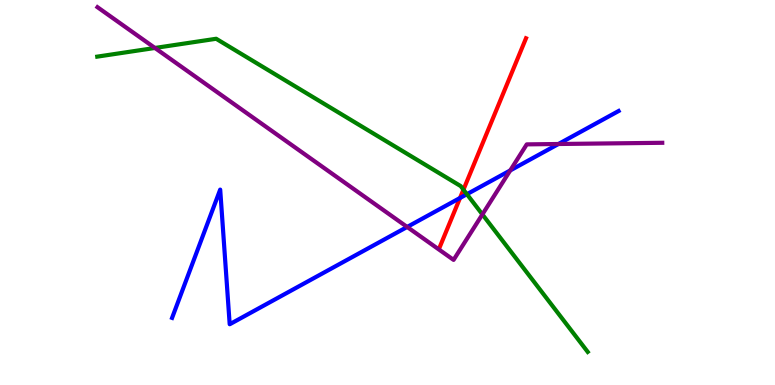[{'lines': ['blue', 'red'], 'intersections': [{'x': 5.94, 'y': 4.86}]}, {'lines': ['green', 'red'], 'intersections': [{'x': 5.98, 'y': 5.07}]}, {'lines': ['purple', 'red'], 'intersections': []}, {'lines': ['blue', 'green'], 'intersections': [{'x': 6.02, 'y': 4.96}]}, {'lines': ['blue', 'purple'], 'intersections': [{'x': 5.25, 'y': 4.11}, {'x': 6.58, 'y': 5.57}, {'x': 7.21, 'y': 6.26}]}, {'lines': ['green', 'purple'], 'intersections': [{'x': 2.0, 'y': 8.75}, {'x': 6.22, 'y': 4.43}]}]